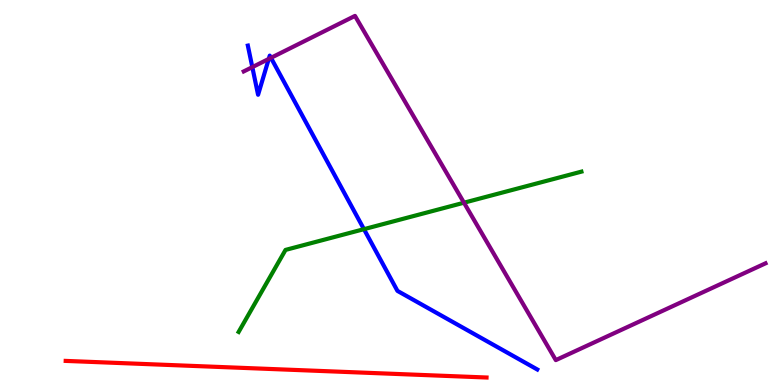[{'lines': ['blue', 'red'], 'intersections': []}, {'lines': ['green', 'red'], 'intersections': []}, {'lines': ['purple', 'red'], 'intersections': []}, {'lines': ['blue', 'green'], 'intersections': [{'x': 4.7, 'y': 4.05}]}, {'lines': ['blue', 'purple'], 'intersections': [{'x': 3.26, 'y': 8.26}, {'x': 3.47, 'y': 8.47}, {'x': 3.5, 'y': 8.5}]}, {'lines': ['green', 'purple'], 'intersections': [{'x': 5.99, 'y': 4.73}]}]